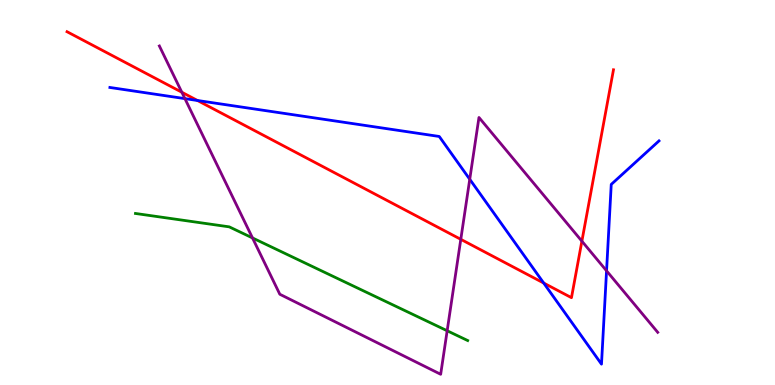[{'lines': ['blue', 'red'], 'intersections': [{'x': 2.55, 'y': 7.39}, {'x': 7.02, 'y': 2.65}]}, {'lines': ['green', 'red'], 'intersections': []}, {'lines': ['purple', 'red'], 'intersections': [{'x': 2.35, 'y': 7.6}, {'x': 5.95, 'y': 3.78}, {'x': 7.51, 'y': 3.74}]}, {'lines': ['blue', 'green'], 'intersections': []}, {'lines': ['blue', 'purple'], 'intersections': [{'x': 2.39, 'y': 7.44}, {'x': 6.06, 'y': 5.34}, {'x': 7.83, 'y': 2.97}]}, {'lines': ['green', 'purple'], 'intersections': [{'x': 3.26, 'y': 3.82}, {'x': 5.77, 'y': 1.41}]}]